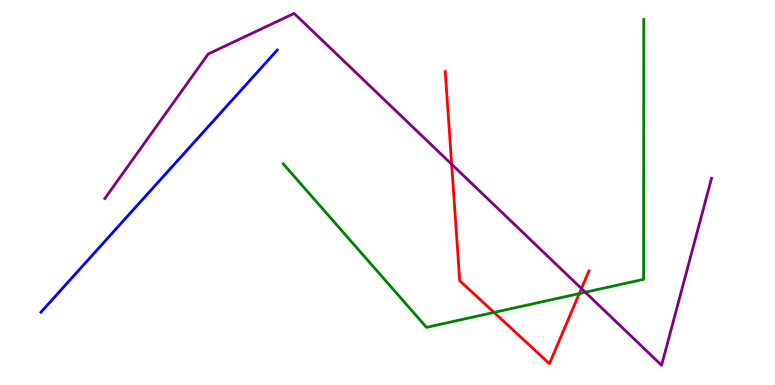[{'lines': ['blue', 'red'], 'intersections': []}, {'lines': ['green', 'red'], 'intersections': [{'x': 6.37, 'y': 1.89}, {'x': 7.47, 'y': 2.37}]}, {'lines': ['purple', 'red'], 'intersections': [{'x': 5.83, 'y': 5.73}, {'x': 7.5, 'y': 2.51}]}, {'lines': ['blue', 'green'], 'intersections': []}, {'lines': ['blue', 'purple'], 'intersections': []}, {'lines': ['green', 'purple'], 'intersections': [{'x': 7.55, 'y': 2.41}]}]